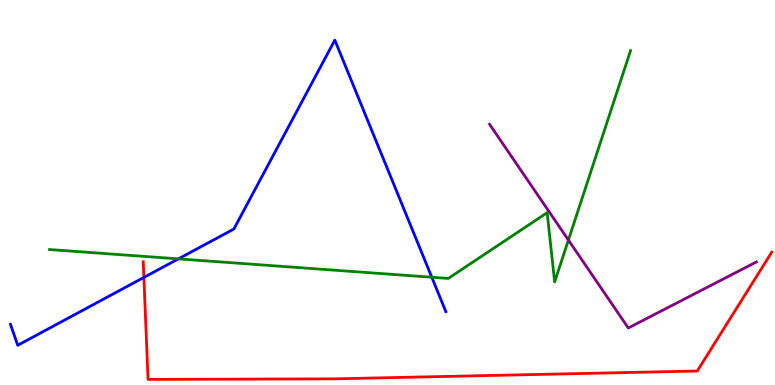[{'lines': ['blue', 'red'], 'intersections': [{'x': 1.86, 'y': 2.79}]}, {'lines': ['green', 'red'], 'intersections': []}, {'lines': ['purple', 'red'], 'intersections': []}, {'lines': ['blue', 'green'], 'intersections': [{'x': 2.3, 'y': 3.28}, {'x': 5.57, 'y': 2.8}]}, {'lines': ['blue', 'purple'], 'intersections': []}, {'lines': ['green', 'purple'], 'intersections': [{'x': 7.33, 'y': 3.77}]}]